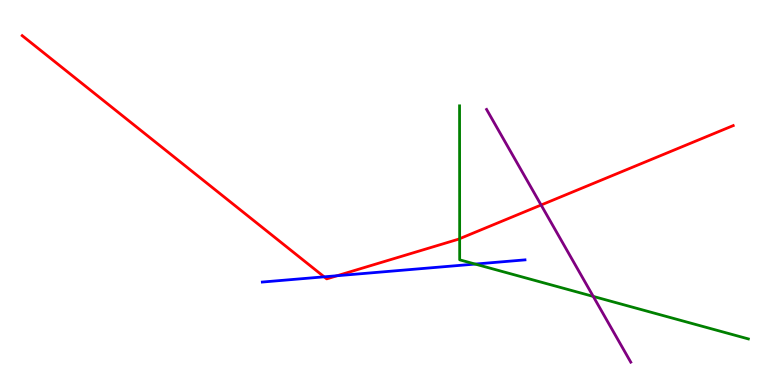[{'lines': ['blue', 'red'], 'intersections': [{'x': 4.18, 'y': 2.81}, {'x': 4.35, 'y': 2.84}]}, {'lines': ['green', 'red'], 'intersections': [{'x': 5.93, 'y': 3.8}]}, {'lines': ['purple', 'red'], 'intersections': [{'x': 6.98, 'y': 4.68}]}, {'lines': ['blue', 'green'], 'intersections': [{'x': 6.13, 'y': 3.14}]}, {'lines': ['blue', 'purple'], 'intersections': []}, {'lines': ['green', 'purple'], 'intersections': [{'x': 7.65, 'y': 2.3}]}]